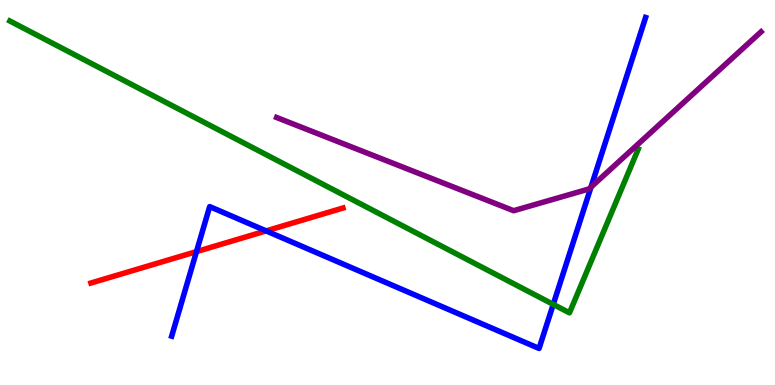[{'lines': ['blue', 'red'], 'intersections': [{'x': 2.54, 'y': 3.46}, {'x': 3.43, 'y': 4.0}]}, {'lines': ['green', 'red'], 'intersections': []}, {'lines': ['purple', 'red'], 'intersections': []}, {'lines': ['blue', 'green'], 'intersections': [{'x': 7.14, 'y': 2.09}]}, {'lines': ['blue', 'purple'], 'intersections': [{'x': 7.63, 'y': 5.14}]}, {'lines': ['green', 'purple'], 'intersections': []}]